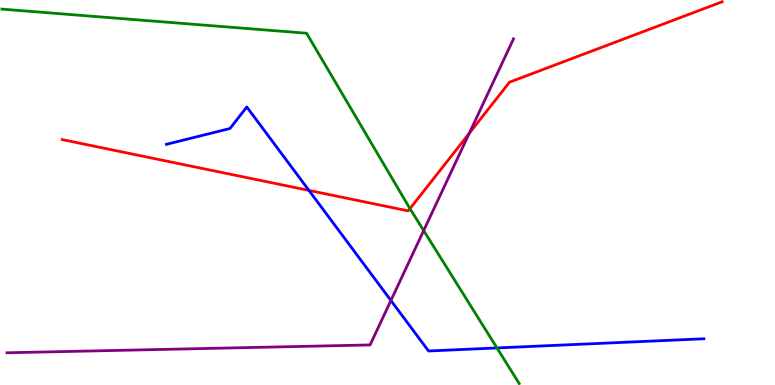[{'lines': ['blue', 'red'], 'intersections': [{'x': 3.99, 'y': 5.05}]}, {'lines': ['green', 'red'], 'intersections': [{'x': 5.29, 'y': 4.58}]}, {'lines': ['purple', 'red'], 'intersections': [{'x': 6.05, 'y': 6.54}]}, {'lines': ['blue', 'green'], 'intersections': [{'x': 6.41, 'y': 0.962}]}, {'lines': ['blue', 'purple'], 'intersections': [{'x': 5.04, 'y': 2.19}]}, {'lines': ['green', 'purple'], 'intersections': [{'x': 5.47, 'y': 4.01}]}]